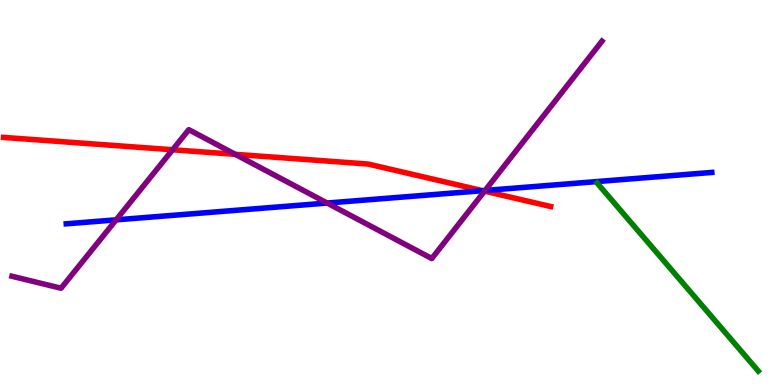[{'lines': ['blue', 'red'], 'intersections': [{'x': 6.23, 'y': 5.05}]}, {'lines': ['green', 'red'], 'intersections': []}, {'lines': ['purple', 'red'], 'intersections': [{'x': 2.23, 'y': 6.11}, {'x': 3.04, 'y': 5.99}, {'x': 6.25, 'y': 5.04}]}, {'lines': ['blue', 'green'], 'intersections': []}, {'lines': ['blue', 'purple'], 'intersections': [{'x': 1.5, 'y': 4.29}, {'x': 4.22, 'y': 4.73}, {'x': 6.26, 'y': 5.05}]}, {'lines': ['green', 'purple'], 'intersections': []}]